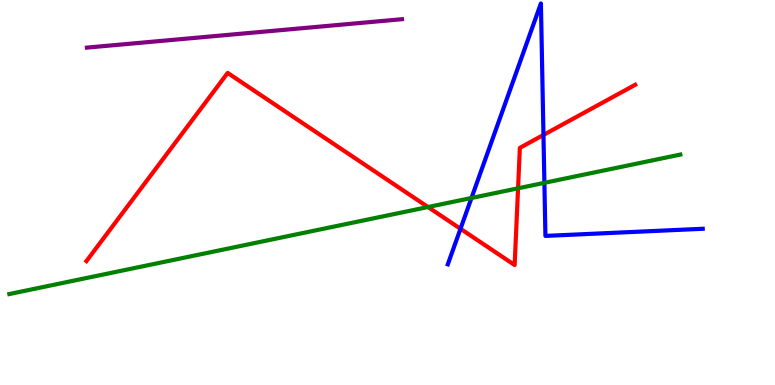[{'lines': ['blue', 'red'], 'intersections': [{'x': 5.94, 'y': 4.06}, {'x': 7.01, 'y': 6.49}]}, {'lines': ['green', 'red'], 'intersections': [{'x': 5.52, 'y': 4.62}, {'x': 6.68, 'y': 5.11}]}, {'lines': ['purple', 'red'], 'intersections': []}, {'lines': ['blue', 'green'], 'intersections': [{'x': 6.08, 'y': 4.86}, {'x': 7.02, 'y': 5.25}]}, {'lines': ['blue', 'purple'], 'intersections': []}, {'lines': ['green', 'purple'], 'intersections': []}]